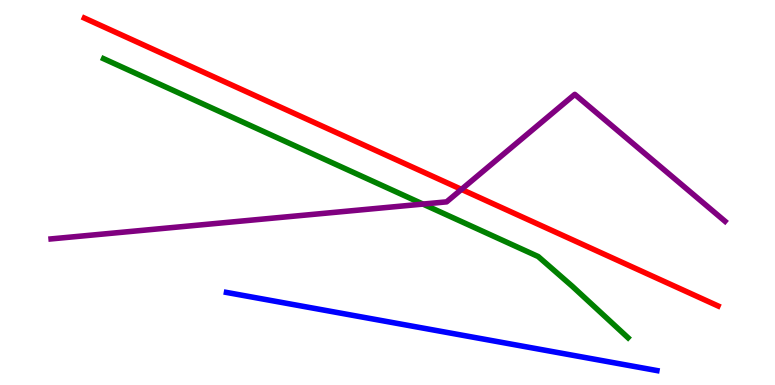[{'lines': ['blue', 'red'], 'intersections': []}, {'lines': ['green', 'red'], 'intersections': []}, {'lines': ['purple', 'red'], 'intersections': [{'x': 5.95, 'y': 5.08}]}, {'lines': ['blue', 'green'], 'intersections': []}, {'lines': ['blue', 'purple'], 'intersections': []}, {'lines': ['green', 'purple'], 'intersections': [{'x': 5.46, 'y': 4.7}]}]